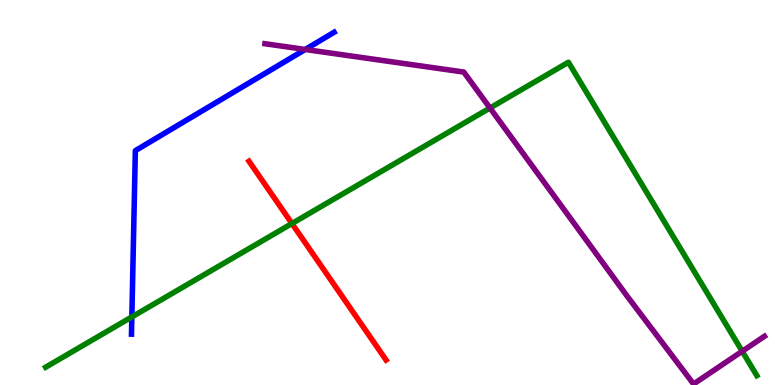[{'lines': ['blue', 'red'], 'intersections': []}, {'lines': ['green', 'red'], 'intersections': [{'x': 3.77, 'y': 4.19}]}, {'lines': ['purple', 'red'], 'intersections': []}, {'lines': ['blue', 'green'], 'intersections': [{'x': 1.7, 'y': 1.77}]}, {'lines': ['blue', 'purple'], 'intersections': [{'x': 3.94, 'y': 8.72}]}, {'lines': ['green', 'purple'], 'intersections': [{'x': 6.32, 'y': 7.19}, {'x': 9.58, 'y': 0.876}]}]